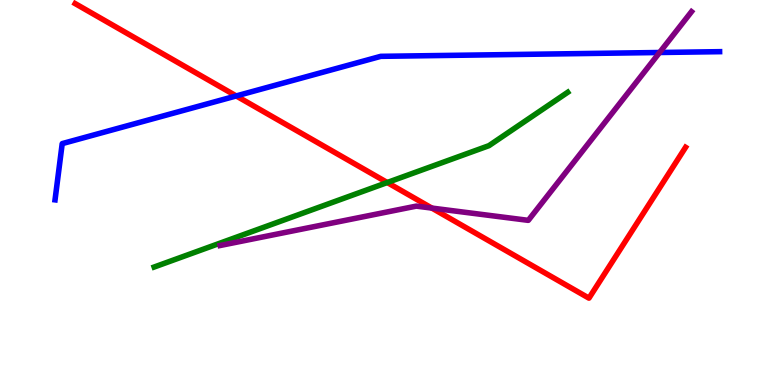[{'lines': ['blue', 'red'], 'intersections': [{'x': 3.05, 'y': 7.51}]}, {'lines': ['green', 'red'], 'intersections': [{'x': 5.0, 'y': 5.26}]}, {'lines': ['purple', 'red'], 'intersections': [{'x': 5.57, 'y': 4.6}]}, {'lines': ['blue', 'green'], 'intersections': []}, {'lines': ['blue', 'purple'], 'intersections': [{'x': 8.51, 'y': 8.64}]}, {'lines': ['green', 'purple'], 'intersections': []}]